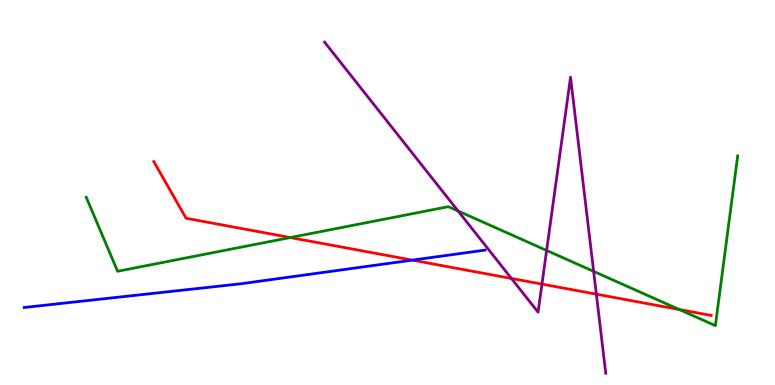[{'lines': ['blue', 'red'], 'intersections': [{'x': 5.32, 'y': 3.24}]}, {'lines': ['green', 'red'], 'intersections': [{'x': 3.75, 'y': 3.83}, {'x': 8.76, 'y': 1.96}]}, {'lines': ['purple', 'red'], 'intersections': [{'x': 6.6, 'y': 2.77}, {'x': 6.99, 'y': 2.62}, {'x': 7.69, 'y': 2.36}]}, {'lines': ['blue', 'green'], 'intersections': []}, {'lines': ['blue', 'purple'], 'intersections': []}, {'lines': ['green', 'purple'], 'intersections': [{'x': 5.91, 'y': 4.52}, {'x': 7.05, 'y': 3.5}, {'x': 7.66, 'y': 2.95}]}]